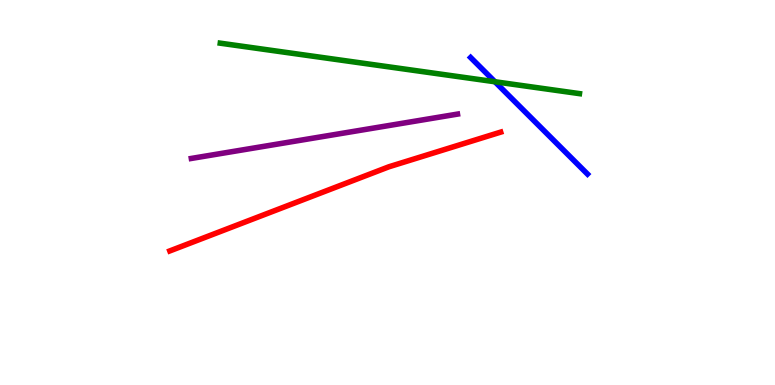[{'lines': ['blue', 'red'], 'intersections': []}, {'lines': ['green', 'red'], 'intersections': []}, {'lines': ['purple', 'red'], 'intersections': []}, {'lines': ['blue', 'green'], 'intersections': [{'x': 6.39, 'y': 7.88}]}, {'lines': ['blue', 'purple'], 'intersections': []}, {'lines': ['green', 'purple'], 'intersections': []}]